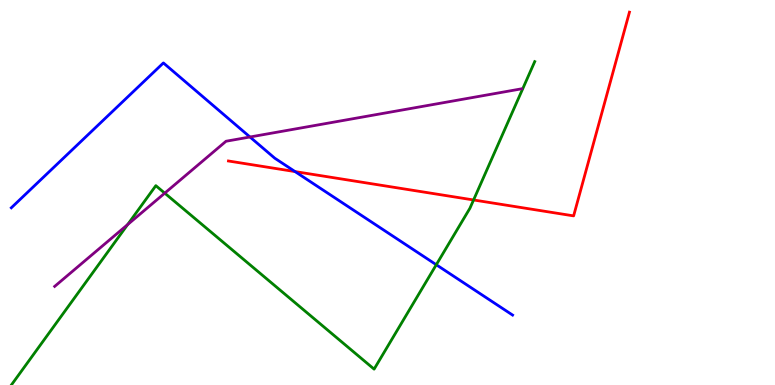[{'lines': ['blue', 'red'], 'intersections': [{'x': 3.81, 'y': 5.54}]}, {'lines': ['green', 'red'], 'intersections': [{'x': 6.11, 'y': 4.81}]}, {'lines': ['purple', 'red'], 'intersections': []}, {'lines': ['blue', 'green'], 'intersections': [{'x': 5.63, 'y': 3.12}]}, {'lines': ['blue', 'purple'], 'intersections': [{'x': 3.23, 'y': 6.44}]}, {'lines': ['green', 'purple'], 'intersections': [{'x': 1.65, 'y': 4.17}, {'x': 2.13, 'y': 4.98}]}]